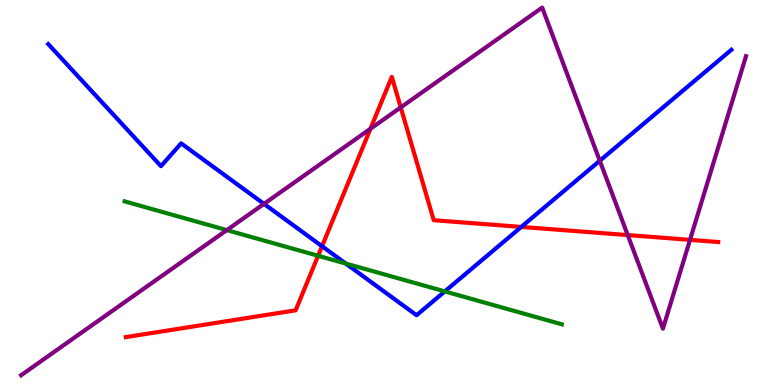[{'lines': ['blue', 'red'], 'intersections': [{'x': 4.16, 'y': 3.6}, {'x': 6.73, 'y': 4.11}]}, {'lines': ['green', 'red'], 'intersections': [{'x': 4.1, 'y': 3.36}]}, {'lines': ['purple', 'red'], 'intersections': [{'x': 4.78, 'y': 6.66}, {'x': 5.17, 'y': 7.21}, {'x': 8.1, 'y': 3.89}, {'x': 8.9, 'y': 3.77}]}, {'lines': ['blue', 'green'], 'intersections': [{'x': 4.46, 'y': 3.15}, {'x': 5.74, 'y': 2.43}]}, {'lines': ['blue', 'purple'], 'intersections': [{'x': 3.41, 'y': 4.7}, {'x': 7.74, 'y': 5.82}]}, {'lines': ['green', 'purple'], 'intersections': [{'x': 2.93, 'y': 4.02}]}]